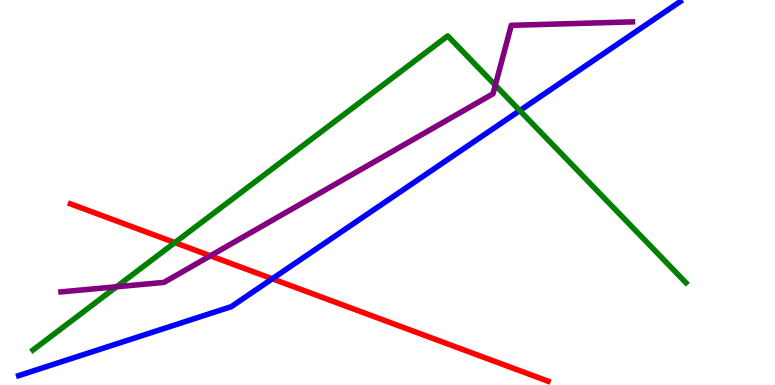[{'lines': ['blue', 'red'], 'intersections': [{'x': 3.51, 'y': 2.76}]}, {'lines': ['green', 'red'], 'intersections': [{'x': 2.26, 'y': 3.7}]}, {'lines': ['purple', 'red'], 'intersections': [{'x': 2.71, 'y': 3.36}]}, {'lines': ['blue', 'green'], 'intersections': [{'x': 6.71, 'y': 7.13}]}, {'lines': ['blue', 'purple'], 'intersections': []}, {'lines': ['green', 'purple'], 'intersections': [{'x': 1.5, 'y': 2.55}, {'x': 6.39, 'y': 7.79}]}]